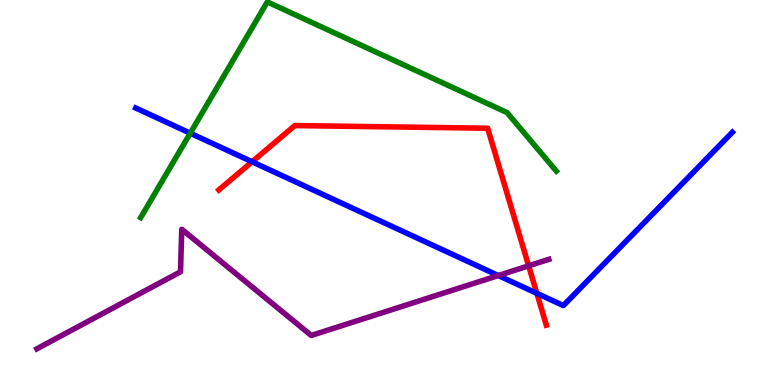[{'lines': ['blue', 'red'], 'intersections': [{'x': 3.25, 'y': 5.8}, {'x': 6.93, 'y': 2.38}]}, {'lines': ['green', 'red'], 'intersections': []}, {'lines': ['purple', 'red'], 'intersections': [{'x': 6.82, 'y': 3.1}]}, {'lines': ['blue', 'green'], 'intersections': [{'x': 2.45, 'y': 6.54}]}, {'lines': ['blue', 'purple'], 'intersections': [{'x': 6.43, 'y': 2.84}]}, {'lines': ['green', 'purple'], 'intersections': []}]